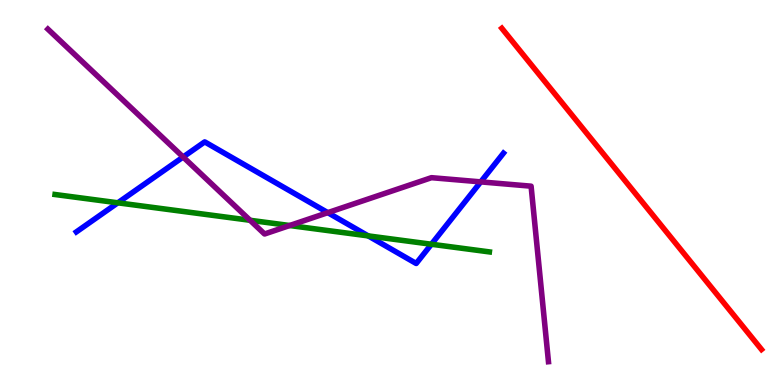[{'lines': ['blue', 'red'], 'intersections': []}, {'lines': ['green', 'red'], 'intersections': []}, {'lines': ['purple', 'red'], 'intersections': []}, {'lines': ['blue', 'green'], 'intersections': [{'x': 1.52, 'y': 4.73}, {'x': 4.75, 'y': 3.87}, {'x': 5.57, 'y': 3.66}]}, {'lines': ['blue', 'purple'], 'intersections': [{'x': 2.36, 'y': 5.92}, {'x': 4.23, 'y': 4.48}, {'x': 6.2, 'y': 5.28}]}, {'lines': ['green', 'purple'], 'intersections': [{'x': 3.23, 'y': 4.28}, {'x': 3.74, 'y': 4.14}]}]